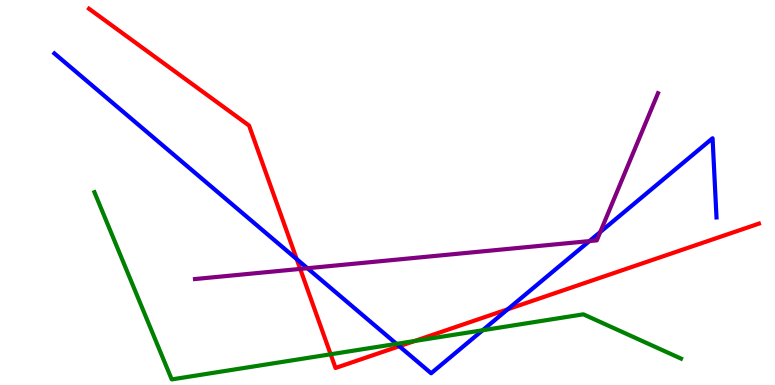[{'lines': ['blue', 'red'], 'intersections': [{'x': 3.83, 'y': 3.27}, {'x': 5.15, 'y': 1.01}, {'x': 6.55, 'y': 1.97}]}, {'lines': ['green', 'red'], 'intersections': [{'x': 4.27, 'y': 0.798}, {'x': 5.35, 'y': 1.14}]}, {'lines': ['purple', 'red'], 'intersections': [{'x': 3.87, 'y': 3.02}]}, {'lines': ['blue', 'green'], 'intersections': [{'x': 5.12, 'y': 1.07}, {'x': 6.23, 'y': 1.42}]}, {'lines': ['blue', 'purple'], 'intersections': [{'x': 3.97, 'y': 3.03}, {'x': 7.61, 'y': 3.74}, {'x': 7.75, 'y': 3.97}]}, {'lines': ['green', 'purple'], 'intersections': []}]